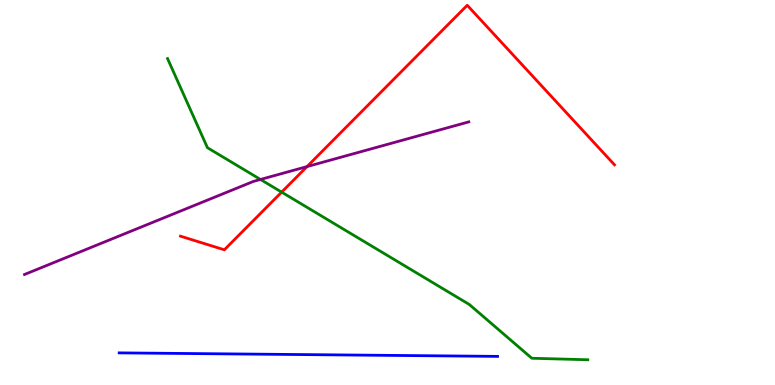[{'lines': ['blue', 'red'], 'intersections': []}, {'lines': ['green', 'red'], 'intersections': [{'x': 3.63, 'y': 5.01}]}, {'lines': ['purple', 'red'], 'intersections': [{'x': 3.96, 'y': 5.67}]}, {'lines': ['blue', 'green'], 'intersections': []}, {'lines': ['blue', 'purple'], 'intersections': []}, {'lines': ['green', 'purple'], 'intersections': [{'x': 3.36, 'y': 5.34}]}]